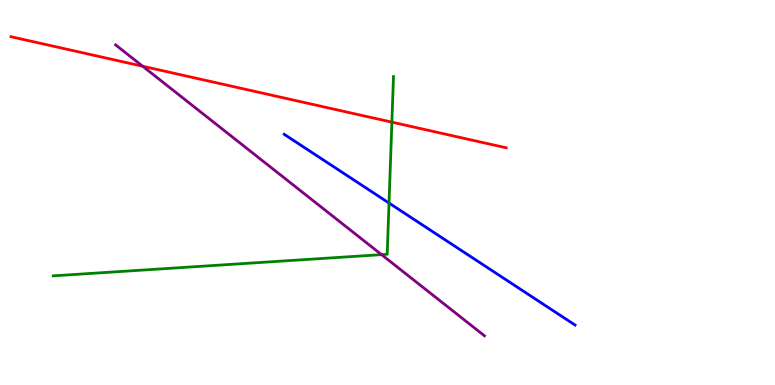[{'lines': ['blue', 'red'], 'intersections': []}, {'lines': ['green', 'red'], 'intersections': [{'x': 5.06, 'y': 6.83}]}, {'lines': ['purple', 'red'], 'intersections': [{'x': 1.84, 'y': 8.28}]}, {'lines': ['blue', 'green'], 'intersections': [{'x': 5.02, 'y': 4.73}]}, {'lines': ['blue', 'purple'], 'intersections': []}, {'lines': ['green', 'purple'], 'intersections': [{'x': 4.92, 'y': 3.39}]}]